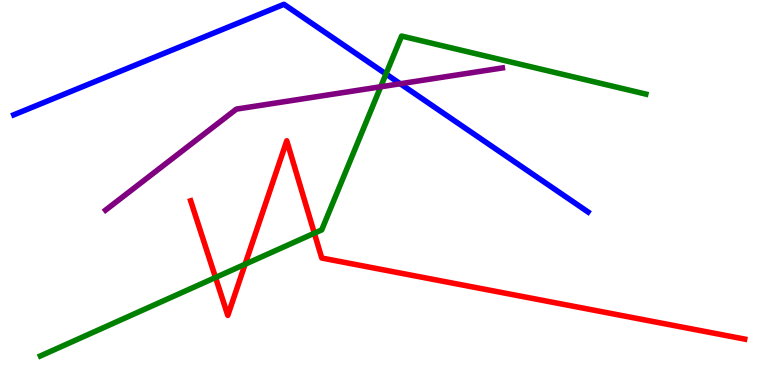[{'lines': ['blue', 'red'], 'intersections': []}, {'lines': ['green', 'red'], 'intersections': [{'x': 2.78, 'y': 2.79}, {'x': 3.16, 'y': 3.14}, {'x': 4.06, 'y': 3.94}]}, {'lines': ['purple', 'red'], 'intersections': []}, {'lines': ['blue', 'green'], 'intersections': [{'x': 4.98, 'y': 8.08}]}, {'lines': ['blue', 'purple'], 'intersections': [{'x': 5.16, 'y': 7.82}]}, {'lines': ['green', 'purple'], 'intersections': [{'x': 4.91, 'y': 7.75}]}]